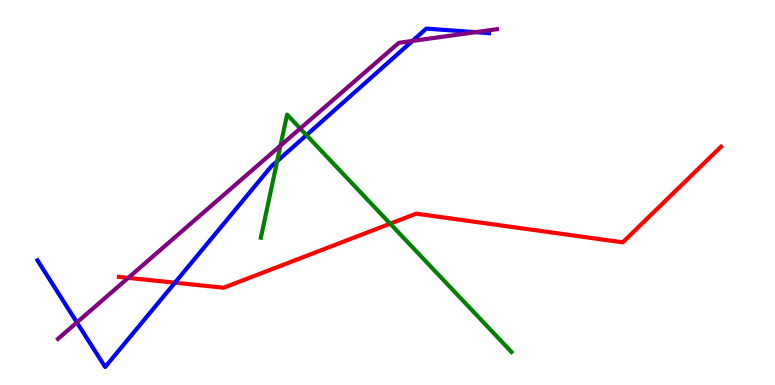[{'lines': ['blue', 'red'], 'intersections': [{'x': 2.26, 'y': 2.66}]}, {'lines': ['green', 'red'], 'intersections': [{'x': 5.03, 'y': 4.19}]}, {'lines': ['purple', 'red'], 'intersections': [{'x': 1.65, 'y': 2.78}]}, {'lines': ['blue', 'green'], 'intersections': [{'x': 3.58, 'y': 5.81}, {'x': 3.95, 'y': 6.49}]}, {'lines': ['blue', 'purple'], 'intersections': [{'x': 0.992, 'y': 1.62}, {'x': 5.32, 'y': 8.94}, {'x': 6.14, 'y': 9.16}]}, {'lines': ['green', 'purple'], 'intersections': [{'x': 3.62, 'y': 6.22}, {'x': 3.87, 'y': 6.66}]}]